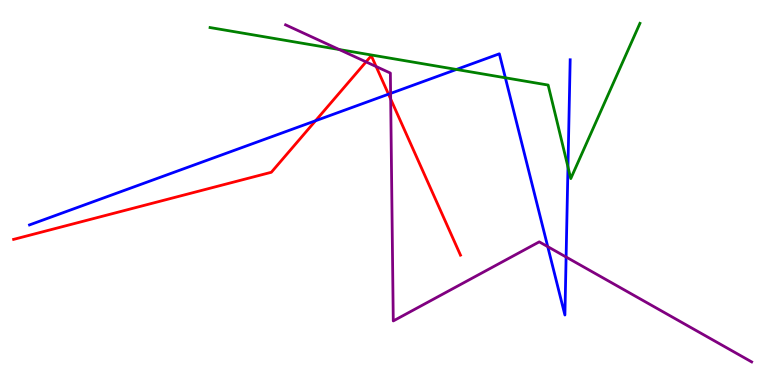[{'lines': ['blue', 'red'], 'intersections': [{'x': 4.07, 'y': 6.86}, {'x': 5.01, 'y': 7.55}]}, {'lines': ['green', 'red'], 'intersections': []}, {'lines': ['purple', 'red'], 'intersections': [{'x': 4.72, 'y': 8.39}, {'x': 4.85, 'y': 8.27}, {'x': 5.04, 'y': 7.43}]}, {'lines': ['blue', 'green'], 'intersections': [{'x': 5.89, 'y': 8.2}, {'x': 6.52, 'y': 7.98}, {'x': 7.33, 'y': 5.66}]}, {'lines': ['blue', 'purple'], 'intersections': [{'x': 5.04, 'y': 7.57}, {'x': 7.07, 'y': 3.59}, {'x': 7.3, 'y': 3.32}]}, {'lines': ['green', 'purple'], 'intersections': [{'x': 4.38, 'y': 8.71}]}]